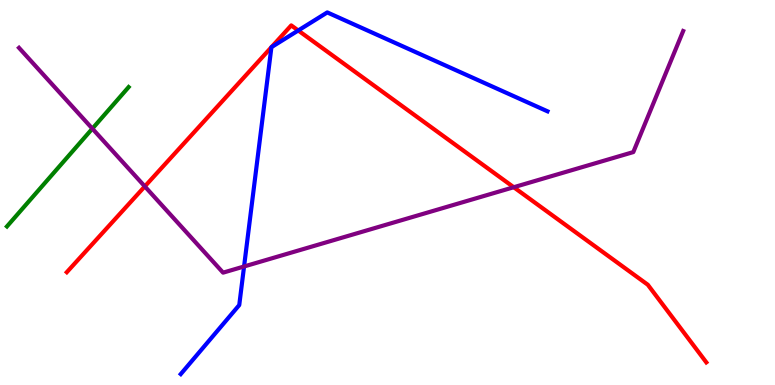[{'lines': ['blue', 'red'], 'intersections': [{'x': 3.5, 'y': 8.77}, {'x': 3.5, 'y': 8.78}, {'x': 3.85, 'y': 9.21}]}, {'lines': ['green', 'red'], 'intersections': []}, {'lines': ['purple', 'red'], 'intersections': [{'x': 1.87, 'y': 5.16}, {'x': 6.63, 'y': 5.14}]}, {'lines': ['blue', 'green'], 'intersections': []}, {'lines': ['blue', 'purple'], 'intersections': [{'x': 3.15, 'y': 3.08}]}, {'lines': ['green', 'purple'], 'intersections': [{'x': 1.19, 'y': 6.66}]}]